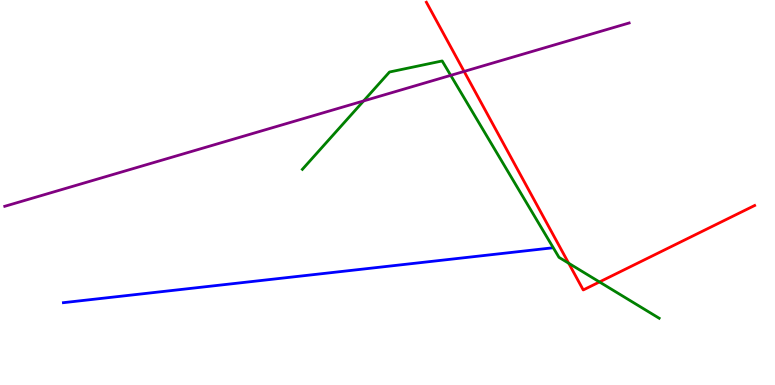[{'lines': ['blue', 'red'], 'intersections': []}, {'lines': ['green', 'red'], 'intersections': [{'x': 7.34, 'y': 3.16}, {'x': 7.74, 'y': 2.68}]}, {'lines': ['purple', 'red'], 'intersections': [{'x': 5.99, 'y': 8.14}]}, {'lines': ['blue', 'green'], 'intersections': []}, {'lines': ['blue', 'purple'], 'intersections': []}, {'lines': ['green', 'purple'], 'intersections': [{'x': 4.69, 'y': 7.38}, {'x': 5.82, 'y': 8.04}]}]